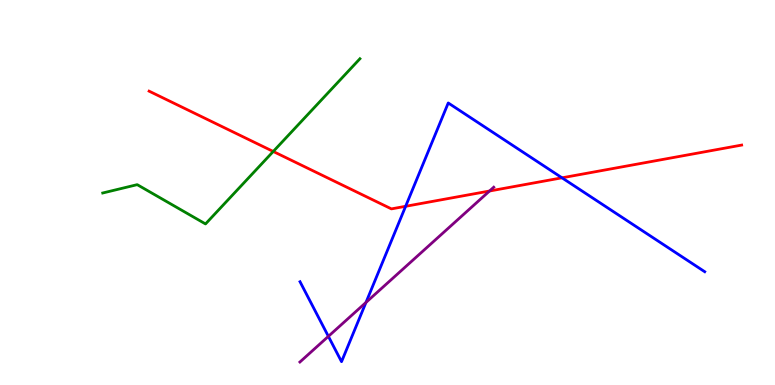[{'lines': ['blue', 'red'], 'intersections': [{'x': 5.23, 'y': 4.64}, {'x': 7.25, 'y': 5.38}]}, {'lines': ['green', 'red'], 'intersections': [{'x': 3.53, 'y': 6.07}]}, {'lines': ['purple', 'red'], 'intersections': [{'x': 6.32, 'y': 5.04}]}, {'lines': ['blue', 'green'], 'intersections': []}, {'lines': ['blue', 'purple'], 'intersections': [{'x': 4.24, 'y': 1.26}, {'x': 4.72, 'y': 2.14}]}, {'lines': ['green', 'purple'], 'intersections': []}]